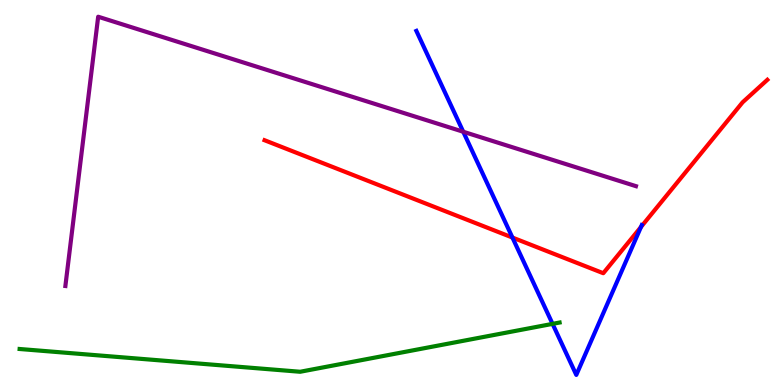[{'lines': ['blue', 'red'], 'intersections': [{'x': 6.61, 'y': 3.83}, {'x': 8.27, 'y': 4.1}]}, {'lines': ['green', 'red'], 'intersections': []}, {'lines': ['purple', 'red'], 'intersections': []}, {'lines': ['blue', 'green'], 'intersections': [{'x': 7.13, 'y': 1.59}]}, {'lines': ['blue', 'purple'], 'intersections': [{'x': 5.98, 'y': 6.58}]}, {'lines': ['green', 'purple'], 'intersections': []}]